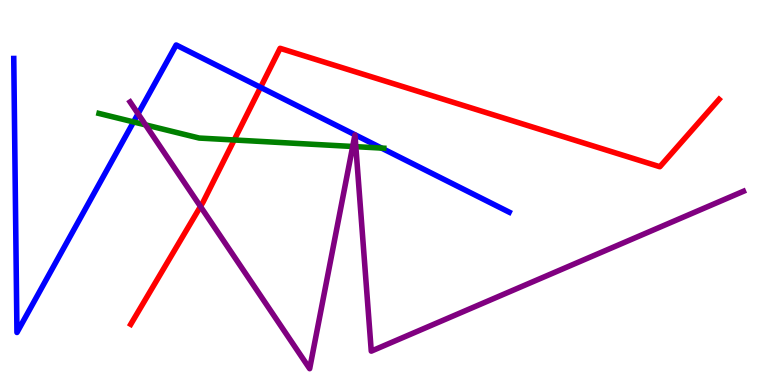[{'lines': ['blue', 'red'], 'intersections': [{'x': 3.36, 'y': 7.73}]}, {'lines': ['green', 'red'], 'intersections': [{'x': 3.02, 'y': 6.36}]}, {'lines': ['purple', 'red'], 'intersections': [{'x': 2.59, 'y': 4.64}]}, {'lines': ['blue', 'green'], 'intersections': [{'x': 1.72, 'y': 6.83}, {'x': 4.92, 'y': 6.15}]}, {'lines': ['blue', 'purple'], 'intersections': [{'x': 1.78, 'y': 7.04}]}, {'lines': ['green', 'purple'], 'intersections': [{'x': 1.88, 'y': 6.76}, {'x': 4.55, 'y': 6.2}, {'x': 4.59, 'y': 6.19}]}]